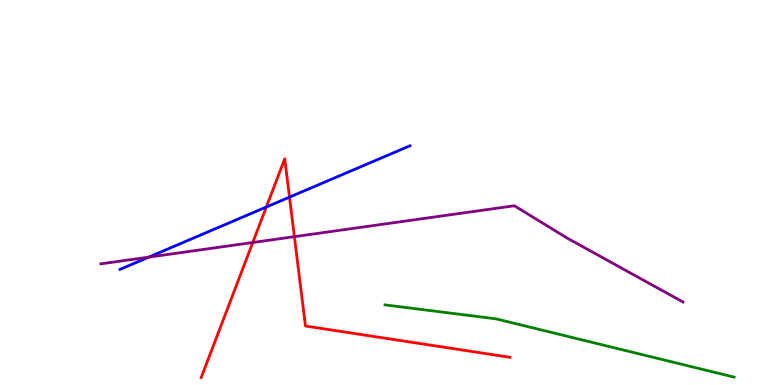[{'lines': ['blue', 'red'], 'intersections': [{'x': 3.44, 'y': 4.62}, {'x': 3.74, 'y': 4.88}]}, {'lines': ['green', 'red'], 'intersections': []}, {'lines': ['purple', 'red'], 'intersections': [{'x': 3.26, 'y': 3.7}, {'x': 3.8, 'y': 3.85}]}, {'lines': ['blue', 'green'], 'intersections': []}, {'lines': ['blue', 'purple'], 'intersections': [{'x': 1.92, 'y': 3.32}]}, {'lines': ['green', 'purple'], 'intersections': []}]